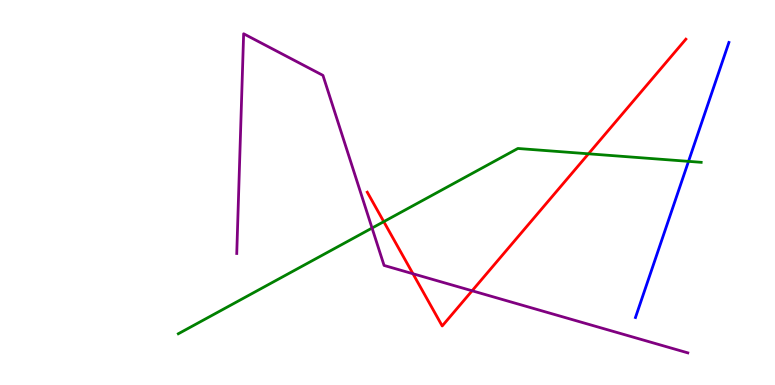[{'lines': ['blue', 'red'], 'intersections': []}, {'lines': ['green', 'red'], 'intersections': [{'x': 4.95, 'y': 4.24}, {'x': 7.59, 'y': 6.01}]}, {'lines': ['purple', 'red'], 'intersections': [{'x': 5.33, 'y': 2.89}, {'x': 6.09, 'y': 2.45}]}, {'lines': ['blue', 'green'], 'intersections': [{'x': 8.88, 'y': 5.81}]}, {'lines': ['blue', 'purple'], 'intersections': []}, {'lines': ['green', 'purple'], 'intersections': [{'x': 4.8, 'y': 4.08}]}]